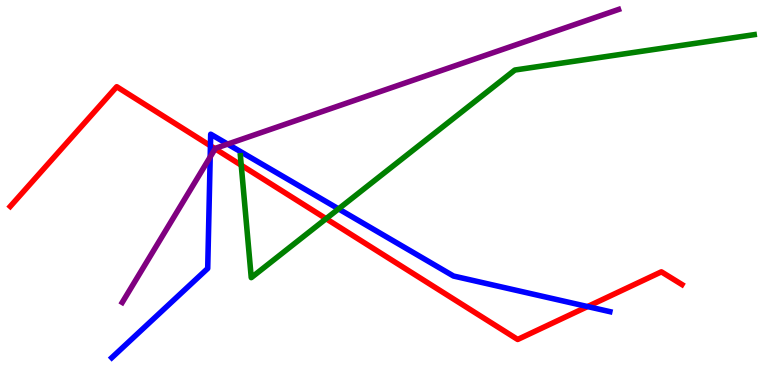[{'lines': ['blue', 'red'], 'intersections': [{'x': 2.72, 'y': 6.21}, {'x': 7.58, 'y': 2.04}]}, {'lines': ['green', 'red'], 'intersections': [{'x': 3.11, 'y': 5.71}, {'x': 4.21, 'y': 4.32}]}, {'lines': ['purple', 'red'], 'intersections': [{'x': 2.78, 'y': 6.14}]}, {'lines': ['blue', 'green'], 'intersections': [{'x': 4.37, 'y': 4.57}]}, {'lines': ['blue', 'purple'], 'intersections': [{'x': 2.71, 'y': 5.92}, {'x': 2.94, 'y': 6.26}]}, {'lines': ['green', 'purple'], 'intersections': []}]